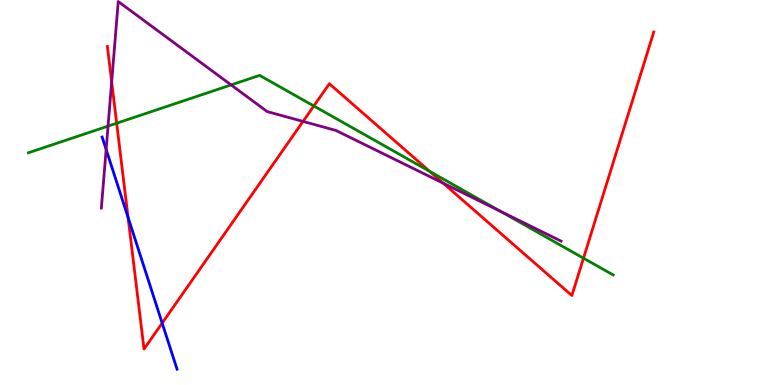[{'lines': ['blue', 'red'], 'intersections': [{'x': 1.65, 'y': 4.35}, {'x': 2.09, 'y': 1.61}]}, {'lines': ['green', 'red'], 'intersections': [{'x': 1.51, 'y': 6.8}, {'x': 4.05, 'y': 7.25}, {'x': 5.54, 'y': 5.55}, {'x': 7.53, 'y': 3.29}]}, {'lines': ['purple', 'red'], 'intersections': [{'x': 1.44, 'y': 7.87}, {'x': 3.91, 'y': 6.85}, {'x': 5.72, 'y': 5.24}]}, {'lines': ['blue', 'green'], 'intersections': []}, {'lines': ['blue', 'purple'], 'intersections': [{'x': 1.37, 'y': 6.12}]}, {'lines': ['green', 'purple'], 'intersections': [{'x': 1.39, 'y': 6.72}, {'x': 2.98, 'y': 7.79}, {'x': 6.46, 'y': 4.51}]}]